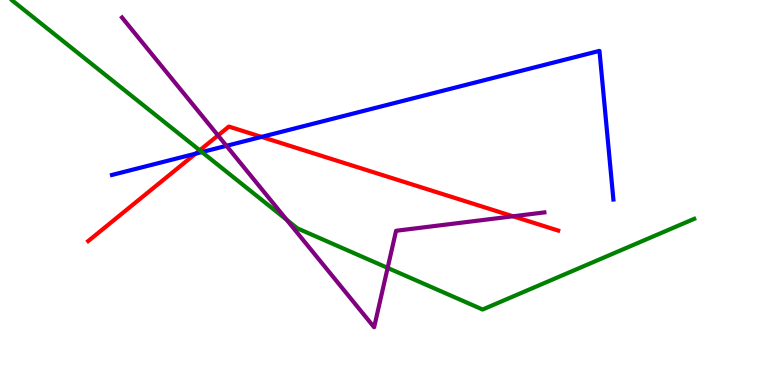[{'lines': ['blue', 'red'], 'intersections': [{'x': 2.52, 'y': 6.01}, {'x': 3.37, 'y': 6.44}]}, {'lines': ['green', 'red'], 'intersections': [{'x': 2.58, 'y': 6.1}]}, {'lines': ['purple', 'red'], 'intersections': [{'x': 2.81, 'y': 6.48}, {'x': 6.62, 'y': 4.38}]}, {'lines': ['blue', 'green'], 'intersections': [{'x': 2.61, 'y': 6.05}]}, {'lines': ['blue', 'purple'], 'intersections': [{'x': 2.92, 'y': 6.21}]}, {'lines': ['green', 'purple'], 'intersections': [{'x': 3.7, 'y': 4.29}, {'x': 5.0, 'y': 3.04}]}]